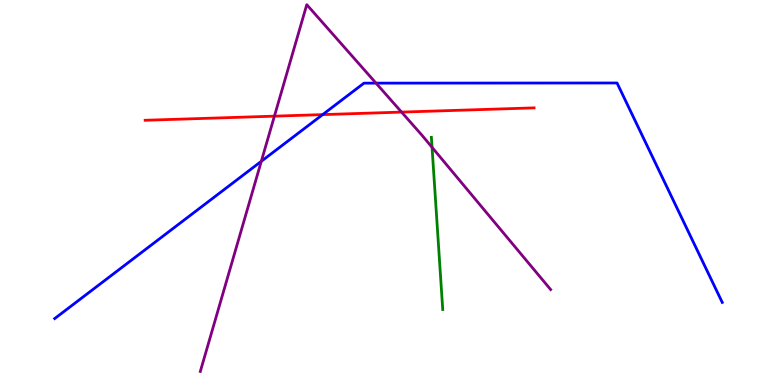[{'lines': ['blue', 'red'], 'intersections': [{'x': 4.16, 'y': 7.02}]}, {'lines': ['green', 'red'], 'intersections': []}, {'lines': ['purple', 'red'], 'intersections': [{'x': 3.54, 'y': 6.98}, {'x': 5.18, 'y': 7.09}]}, {'lines': ['blue', 'green'], 'intersections': []}, {'lines': ['blue', 'purple'], 'intersections': [{'x': 3.37, 'y': 5.81}, {'x': 4.85, 'y': 7.84}]}, {'lines': ['green', 'purple'], 'intersections': [{'x': 5.57, 'y': 6.17}]}]